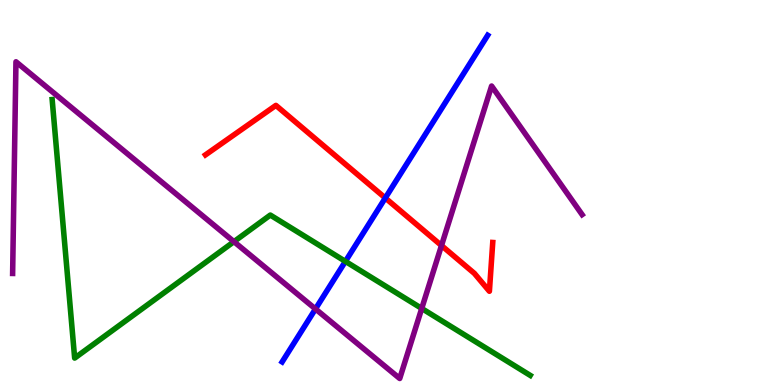[{'lines': ['blue', 'red'], 'intersections': [{'x': 4.97, 'y': 4.86}]}, {'lines': ['green', 'red'], 'intersections': []}, {'lines': ['purple', 'red'], 'intersections': [{'x': 5.7, 'y': 3.62}]}, {'lines': ['blue', 'green'], 'intersections': [{'x': 4.46, 'y': 3.21}]}, {'lines': ['blue', 'purple'], 'intersections': [{'x': 4.07, 'y': 1.98}]}, {'lines': ['green', 'purple'], 'intersections': [{'x': 3.02, 'y': 3.72}, {'x': 5.44, 'y': 1.99}]}]